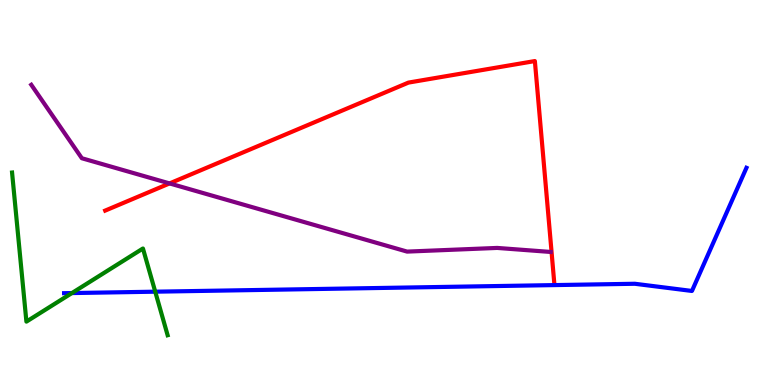[{'lines': ['blue', 'red'], 'intersections': []}, {'lines': ['green', 'red'], 'intersections': []}, {'lines': ['purple', 'red'], 'intersections': [{'x': 2.19, 'y': 5.24}]}, {'lines': ['blue', 'green'], 'intersections': [{'x': 0.928, 'y': 2.39}, {'x': 2.0, 'y': 2.42}]}, {'lines': ['blue', 'purple'], 'intersections': []}, {'lines': ['green', 'purple'], 'intersections': []}]